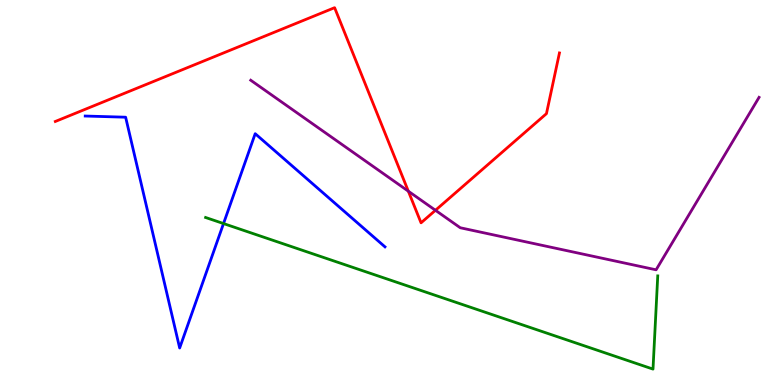[{'lines': ['blue', 'red'], 'intersections': []}, {'lines': ['green', 'red'], 'intersections': []}, {'lines': ['purple', 'red'], 'intersections': [{'x': 5.27, 'y': 5.03}, {'x': 5.62, 'y': 4.54}]}, {'lines': ['blue', 'green'], 'intersections': [{'x': 2.88, 'y': 4.19}]}, {'lines': ['blue', 'purple'], 'intersections': []}, {'lines': ['green', 'purple'], 'intersections': []}]